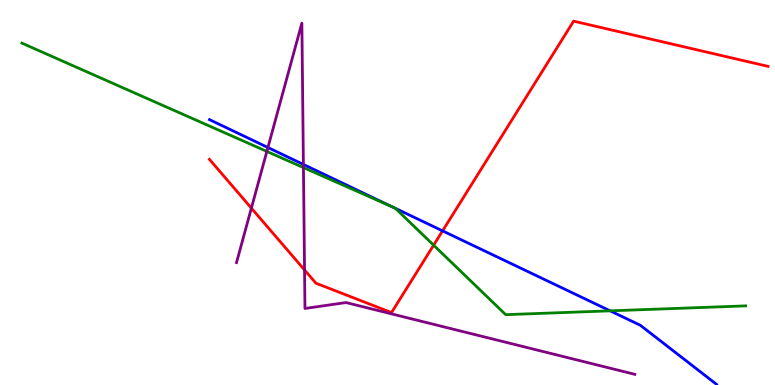[{'lines': ['blue', 'red'], 'intersections': [{'x': 5.71, 'y': 4.0}]}, {'lines': ['green', 'red'], 'intersections': [{'x': 5.6, 'y': 3.63}]}, {'lines': ['purple', 'red'], 'intersections': [{'x': 3.24, 'y': 4.59}, {'x': 3.93, 'y': 2.99}]}, {'lines': ['blue', 'green'], 'intersections': [{'x': 5.06, 'y': 4.63}, {'x': 5.1, 'y': 4.59}, {'x': 7.87, 'y': 1.93}]}, {'lines': ['blue', 'purple'], 'intersections': [{'x': 3.46, 'y': 6.17}, {'x': 3.91, 'y': 5.73}]}, {'lines': ['green', 'purple'], 'intersections': [{'x': 3.44, 'y': 6.07}, {'x': 3.92, 'y': 5.65}]}]